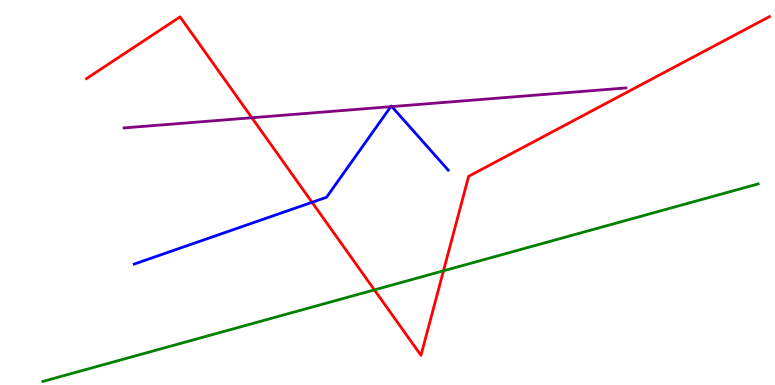[{'lines': ['blue', 'red'], 'intersections': [{'x': 4.03, 'y': 4.75}]}, {'lines': ['green', 'red'], 'intersections': [{'x': 4.83, 'y': 2.47}, {'x': 5.72, 'y': 2.97}]}, {'lines': ['purple', 'red'], 'intersections': [{'x': 3.25, 'y': 6.94}]}, {'lines': ['blue', 'green'], 'intersections': []}, {'lines': ['blue', 'purple'], 'intersections': [{'x': 5.04, 'y': 7.23}, {'x': 5.06, 'y': 7.23}]}, {'lines': ['green', 'purple'], 'intersections': []}]